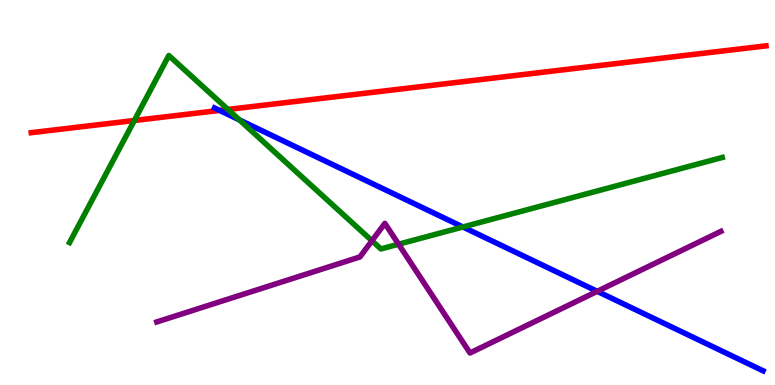[{'lines': ['blue', 'red'], 'intersections': [{'x': 2.83, 'y': 7.13}]}, {'lines': ['green', 'red'], 'intersections': [{'x': 1.73, 'y': 6.87}, {'x': 2.94, 'y': 7.16}]}, {'lines': ['purple', 'red'], 'intersections': []}, {'lines': ['blue', 'green'], 'intersections': [{'x': 3.09, 'y': 6.89}, {'x': 5.97, 'y': 4.1}]}, {'lines': ['blue', 'purple'], 'intersections': [{'x': 7.71, 'y': 2.43}]}, {'lines': ['green', 'purple'], 'intersections': [{'x': 4.8, 'y': 3.75}, {'x': 5.14, 'y': 3.66}]}]